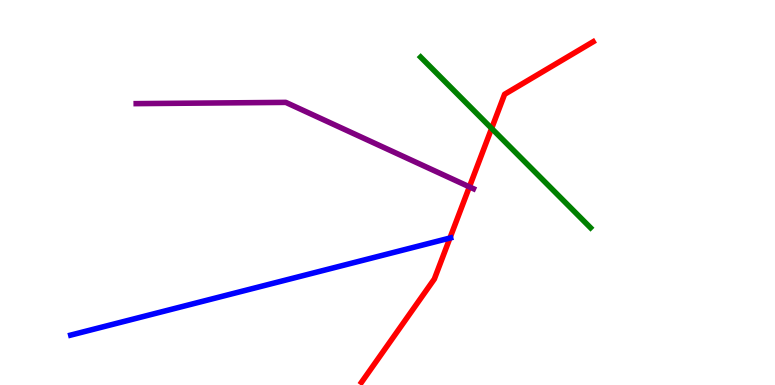[{'lines': ['blue', 'red'], 'intersections': [{'x': 5.81, 'y': 3.82}]}, {'lines': ['green', 'red'], 'intersections': [{'x': 6.34, 'y': 6.66}]}, {'lines': ['purple', 'red'], 'intersections': [{'x': 6.06, 'y': 5.15}]}, {'lines': ['blue', 'green'], 'intersections': []}, {'lines': ['blue', 'purple'], 'intersections': []}, {'lines': ['green', 'purple'], 'intersections': []}]